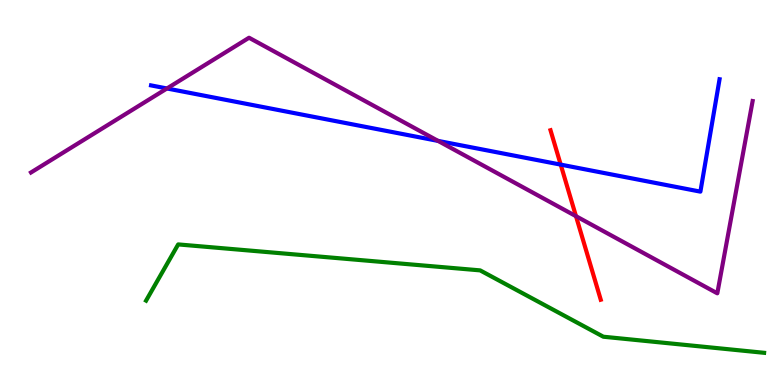[{'lines': ['blue', 'red'], 'intersections': [{'x': 7.23, 'y': 5.72}]}, {'lines': ['green', 'red'], 'intersections': []}, {'lines': ['purple', 'red'], 'intersections': [{'x': 7.43, 'y': 4.38}]}, {'lines': ['blue', 'green'], 'intersections': []}, {'lines': ['blue', 'purple'], 'intersections': [{'x': 2.15, 'y': 7.7}, {'x': 5.65, 'y': 6.34}]}, {'lines': ['green', 'purple'], 'intersections': []}]